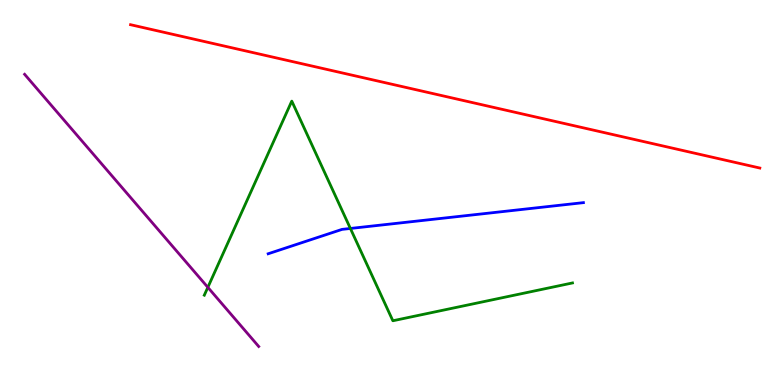[{'lines': ['blue', 'red'], 'intersections': []}, {'lines': ['green', 'red'], 'intersections': []}, {'lines': ['purple', 'red'], 'intersections': []}, {'lines': ['blue', 'green'], 'intersections': [{'x': 4.52, 'y': 4.07}]}, {'lines': ['blue', 'purple'], 'intersections': []}, {'lines': ['green', 'purple'], 'intersections': [{'x': 2.68, 'y': 2.54}]}]